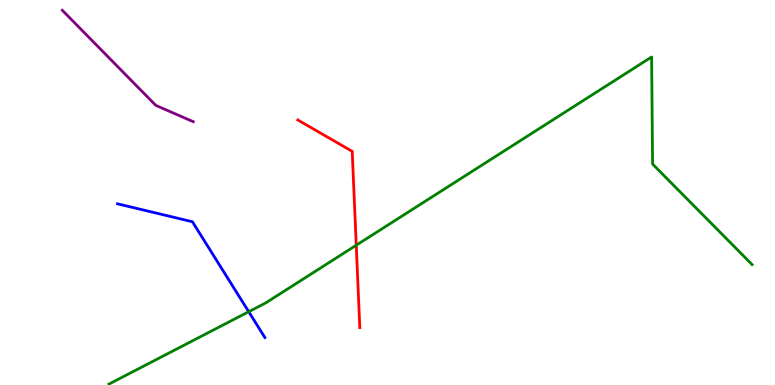[{'lines': ['blue', 'red'], 'intersections': []}, {'lines': ['green', 'red'], 'intersections': [{'x': 4.6, 'y': 3.63}]}, {'lines': ['purple', 'red'], 'intersections': []}, {'lines': ['blue', 'green'], 'intersections': [{'x': 3.21, 'y': 1.9}]}, {'lines': ['blue', 'purple'], 'intersections': []}, {'lines': ['green', 'purple'], 'intersections': []}]